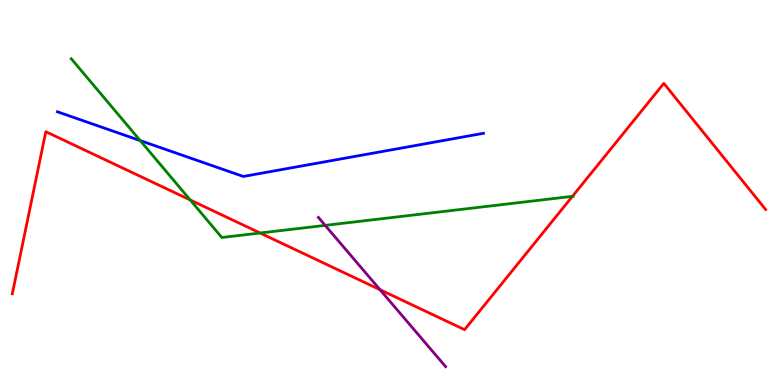[{'lines': ['blue', 'red'], 'intersections': []}, {'lines': ['green', 'red'], 'intersections': [{'x': 2.45, 'y': 4.81}, {'x': 3.36, 'y': 3.95}, {'x': 7.39, 'y': 4.9}]}, {'lines': ['purple', 'red'], 'intersections': [{'x': 4.9, 'y': 2.48}]}, {'lines': ['blue', 'green'], 'intersections': [{'x': 1.81, 'y': 6.35}]}, {'lines': ['blue', 'purple'], 'intersections': []}, {'lines': ['green', 'purple'], 'intersections': [{'x': 4.2, 'y': 4.15}]}]